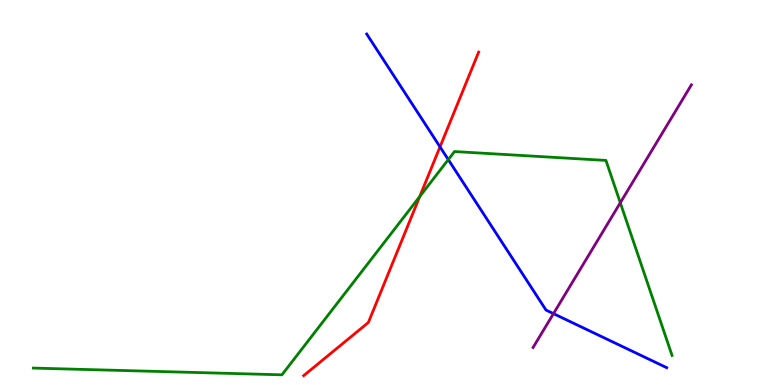[{'lines': ['blue', 'red'], 'intersections': [{'x': 5.68, 'y': 6.19}]}, {'lines': ['green', 'red'], 'intersections': [{'x': 5.42, 'y': 4.9}]}, {'lines': ['purple', 'red'], 'intersections': []}, {'lines': ['blue', 'green'], 'intersections': [{'x': 5.78, 'y': 5.85}]}, {'lines': ['blue', 'purple'], 'intersections': [{'x': 7.14, 'y': 1.85}]}, {'lines': ['green', 'purple'], 'intersections': [{'x': 8.0, 'y': 4.73}]}]